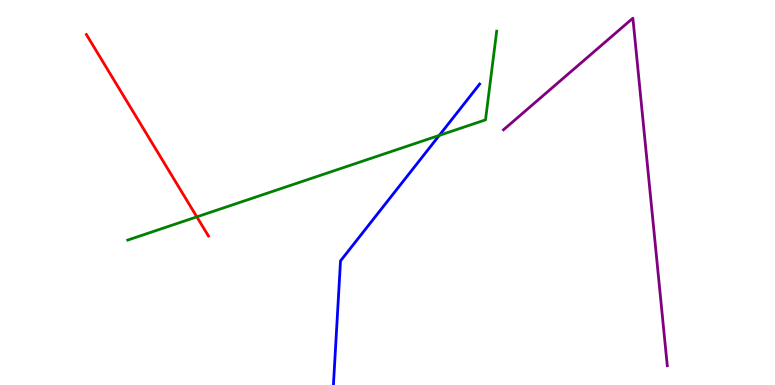[{'lines': ['blue', 'red'], 'intersections': []}, {'lines': ['green', 'red'], 'intersections': [{'x': 2.54, 'y': 4.37}]}, {'lines': ['purple', 'red'], 'intersections': []}, {'lines': ['blue', 'green'], 'intersections': [{'x': 5.67, 'y': 6.48}]}, {'lines': ['blue', 'purple'], 'intersections': []}, {'lines': ['green', 'purple'], 'intersections': []}]